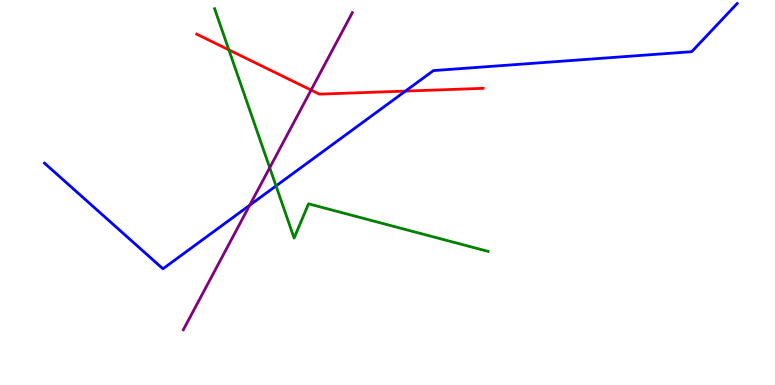[{'lines': ['blue', 'red'], 'intersections': [{'x': 5.23, 'y': 7.63}]}, {'lines': ['green', 'red'], 'intersections': [{'x': 2.95, 'y': 8.7}]}, {'lines': ['purple', 'red'], 'intersections': [{'x': 4.01, 'y': 7.66}]}, {'lines': ['blue', 'green'], 'intersections': [{'x': 3.56, 'y': 5.17}]}, {'lines': ['blue', 'purple'], 'intersections': [{'x': 3.22, 'y': 4.67}]}, {'lines': ['green', 'purple'], 'intersections': [{'x': 3.48, 'y': 5.64}]}]